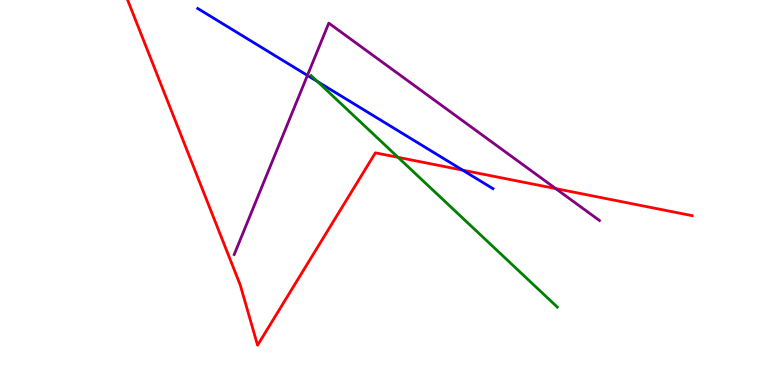[{'lines': ['blue', 'red'], 'intersections': [{'x': 5.97, 'y': 5.58}]}, {'lines': ['green', 'red'], 'intersections': [{'x': 5.14, 'y': 5.91}]}, {'lines': ['purple', 'red'], 'intersections': [{'x': 7.17, 'y': 5.1}]}, {'lines': ['blue', 'green'], 'intersections': [{'x': 4.1, 'y': 7.88}]}, {'lines': ['blue', 'purple'], 'intersections': [{'x': 3.97, 'y': 8.04}]}, {'lines': ['green', 'purple'], 'intersections': []}]